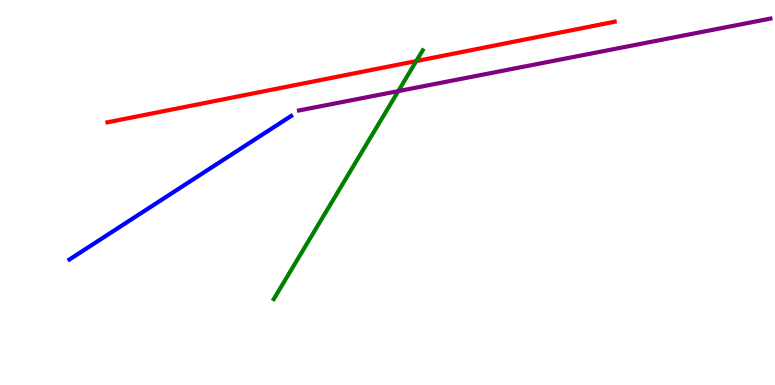[{'lines': ['blue', 'red'], 'intersections': []}, {'lines': ['green', 'red'], 'intersections': [{'x': 5.37, 'y': 8.41}]}, {'lines': ['purple', 'red'], 'intersections': []}, {'lines': ['blue', 'green'], 'intersections': []}, {'lines': ['blue', 'purple'], 'intersections': []}, {'lines': ['green', 'purple'], 'intersections': [{'x': 5.14, 'y': 7.63}]}]